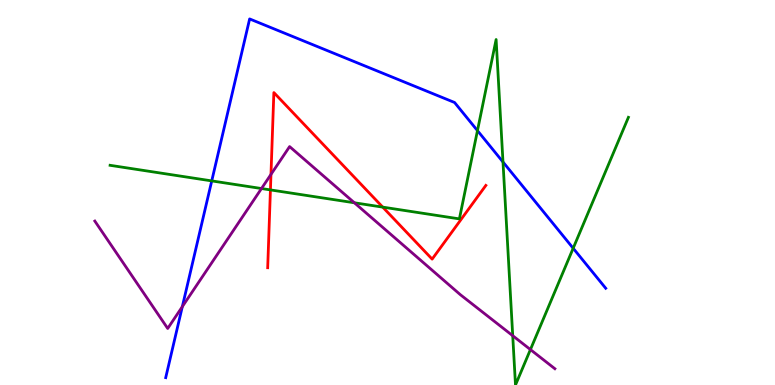[{'lines': ['blue', 'red'], 'intersections': []}, {'lines': ['green', 'red'], 'intersections': [{'x': 3.49, 'y': 5.07}, {'x': 4.94, 'y': 4.62}]}, {'lines': ['purple', 'red'], 'intersections': [{'x': 3.5, 'y': 5.47}]}, {'lines': ['blue', 'green'], 'intersections': [{'x': 2.73, 'y': 5.3}, {'x': 6.16, 'y': 6.61}, {'x': 6.49, 'y': 5.79}, {'x': 7.4, 'y': 3.55}]}, {'lines': ['blue', 'purple'], 'intersections': [{'x': 2.35, 'y': 2.03}]}, {'lines': ['green', 'purple'], 'intersections': [{'x': 3.37, 'y': 5.1}, {'x': 4.57, 'y': 4.73}, {'x': 6.62, 'y': 1.28}, {'x': 6.84, 'y': 0.92}]}]